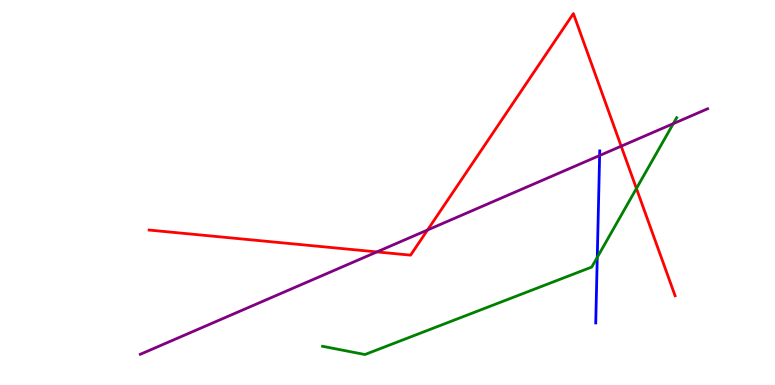[{'lines': ['blue', 'red'], 'intersections': []}, {'lines': ['green', 'red'], 'intersections': [{'x': 8.21, 'y': 5.1}]}, {'lines': ['purple', 'red'], 'intersections': [{'x': 4.86, 'y': 3.46}, {'x': 5.52, 'y': 4.03}, {'x': 8.02, 'y': 6.2}]}, {'lines': ['blue', 'green'], 'intersections': [{'x': 7.71, 'y': 3.32}]}, {'lines': ['blue', 'purple'], 'intersections': [{'x': 7.74, 'y': 5.96}]}, {'lines': ['green', 'purple'], 'intersections': [{'x': 8.69, 'y': 6.79}]}]